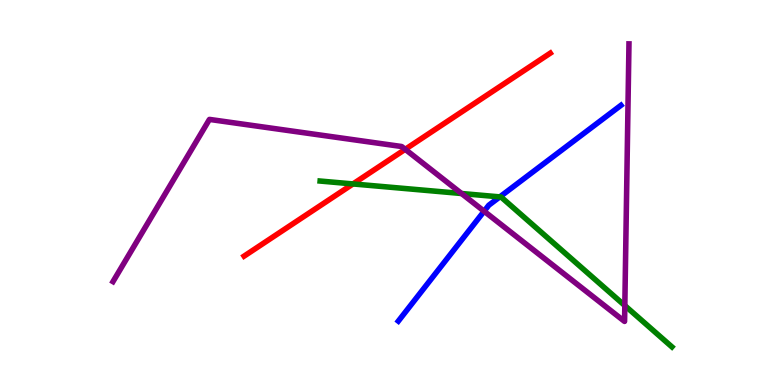[{'lines': ['blue', 'red'], 'intersections': []}, {'lines': ['green', 'red'], 'intersections': [{'x': 4.55, 'y': 5.22}]}, {'lines': ['purple', 'red'], 'intersections': [{'x': 5.23, 'y': 6.12}]}, {'lines': ['blue', 'green'], 'intersections': [{'x': 6.45, 'y': 4.89}]}, {'lines': ['blue', 'purple'], 'intersections': [{'x': 6.25, 'y': 4.51}]}, {'lines': ['green', 'purple'], 'intersections': [{'x': 5.96, 'y': 4.97}, {'x': 8.06, 'y': 2.06}]}]